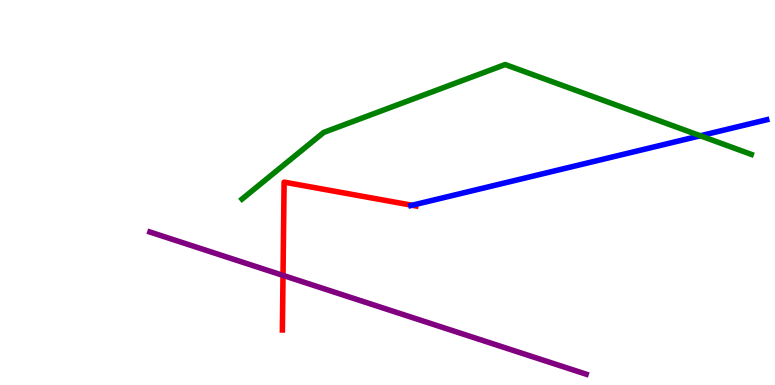[{'lines': ['blue', 'red'], 'intersections': [{'x': 5.32, 'y': 4.67}]}, {'lines': ['green', 'red'], 'intersections': []}, {'lines': ['purple', 'red'], 'intersections': [{'x': 3.65, 'y': 2.85}]}, {'lines': ['blue', 'green'], 'intersections': [{'x': 9.04, 'y': 6.47}]}, {'lines': ['blue', 'purple'], 'intersections': []}, {'lines': ['green', 'purple'], 'intersections': []}]